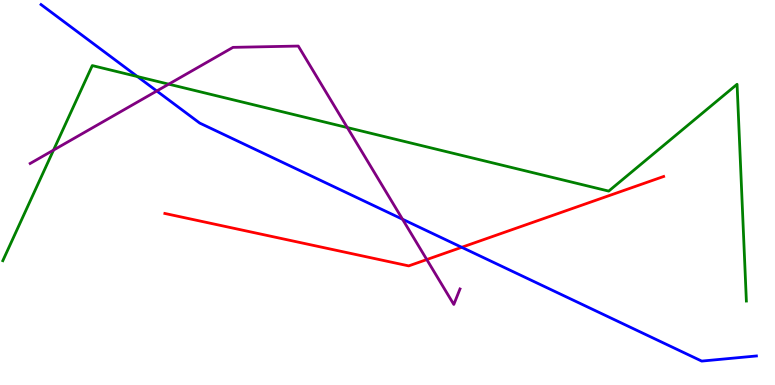[{'lines': ['blue', 'red'], 'intersections': [{'x': 5.96, 'y': 3.58}]}, {'lines': ['green', 'red'], 'intersections': []}, {'lines': ['purple', 'red'], 'intersections': [{'x': 5.51, 'y': 3.26}]}, {'lines': ['blue', 'green'], 'intersections': [{'x': 1.77, 'y': 8.01}]}, {'lines': ['blue', 'purple'], 'intersections': [{'x': 2.02, 'y': 7.64}, {'x': 5.19, 'y': 4.31}]}, {'lines': ['green', 'purple'], 'intersections': [{'x': 0.691, 'y': 6.1}, {'x': 2.18, 'y': 7.81}, {'x': 4.48, 'y': 6.69}]}]